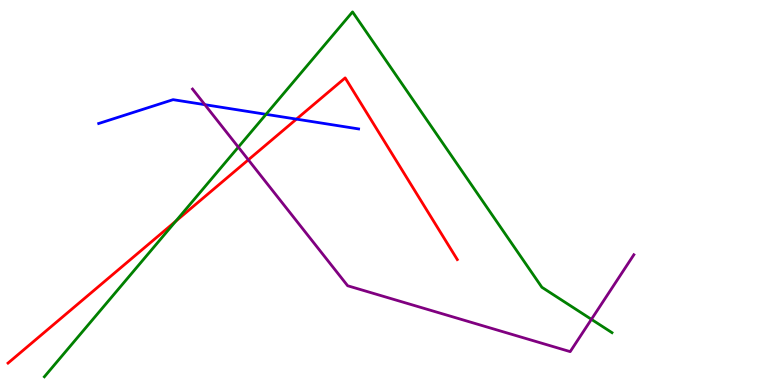[{'lines': ['blue', 'red'], 'intersections': [{'x': 3.83, 'y': 6.91}]}, {'lines': ['green', 'red'], 'intersections': [{'x': 2.27, 'y': 4.25}]}, {'lines': ['purple', 'red'], 'intersections': [{'x': 3.2, 'y': 5.85}]}, {'lines': ['blue', 'green'], 'intersections': [{'x': 3.43, 'y': 7.03}]}, {'lines': ['blue', 'purple'], 'intersections': [{'x': 2.64, 'y': 7.28}]}, {'lines': ['green', 'purple'], 'intersections': [{'x': 3.08, 'y': 6.18}, {'x': 7.63, 'y': 1.71}]}]